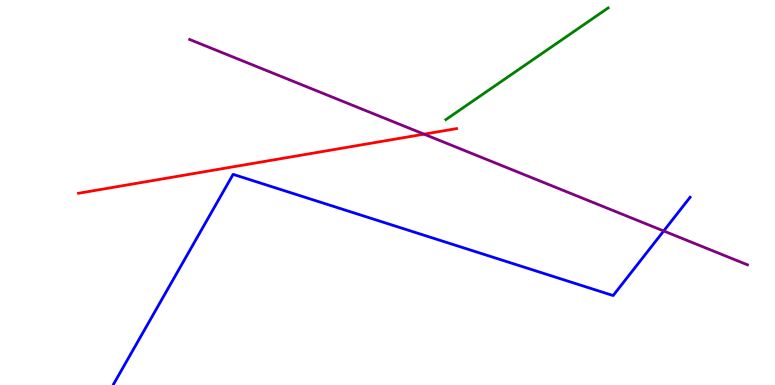[{'lines': ['blue', 'red'], 'intersections': []}, {'lines': ['green', 'red'], 'intersections': []}, {'lines': ['purple', 'red'], 'intersections': [{'x': 5.47, 'y': 6.52}]}, {'lines': ['blue', 'green'], 'intersections': []}, {'lines': ['blue', 'purple'], 'intersections': [{'x': 8.56, 'y': 4.0}]}, {'lines': ['green', 'purple'], 'intersections': []}]